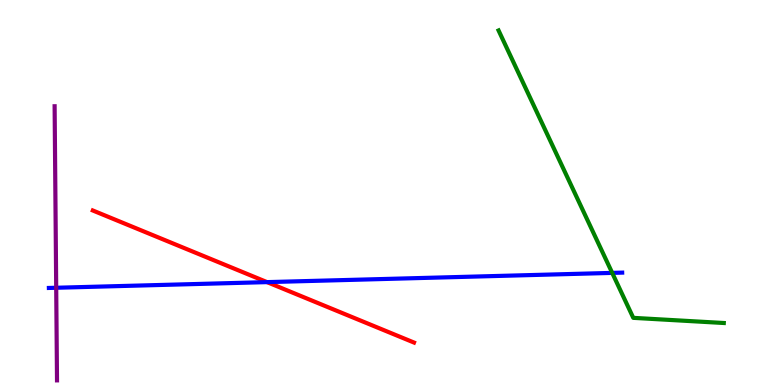[{'lines': ['blue', 'red'], 'intersections': [{'x': 3.45, 'y': 2.67}]}, {'lines': ['green', 'red'], 'intersections': []}, {'lines': ['purple', 'red'], 'intersections': []}, {'lines': ['blue', 'green'], 'intersections': [{'x': 7.9, 'y': 2.91}]}, {'lines': ['blue', 'purple'], 'intersections': [{'x': 0.725, 'y': 2.53}]}, {'lines': ['green', 'purple'], 'intersections': []}]